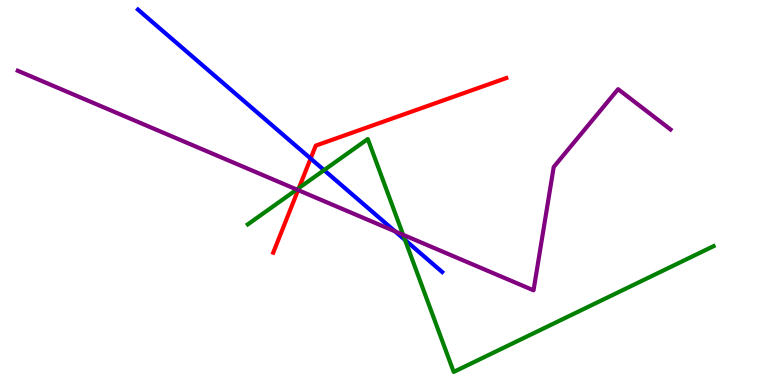[{'lines': ['blue', 'red'], 'intersections': [{'x': 4.01, 'y': 5.88}]}, {'lines': ['green', 'red'], 'intersections': [{'x': 3.86, 'y': 5.12}]}, {'lines': ['purple', 'red'], 'intersections': [{'x': 3.85, 'y': 5.06}]}, {'lines': ['blue', 'green'], 'intersections': [{'x': 4.18, 'y': 5.58}, {'x': 5.23, 'y': 3.77}]}, {'lines': ['blue', 'purple'], 'intersections': [{'x': 5.1, 'y': 3.99}]}, {'lines': ['green', 'purple'], 'intersections': [{'x': 3.83, 'y': 5.08}, {'x': 5.2, 'y': 3.9}]}]